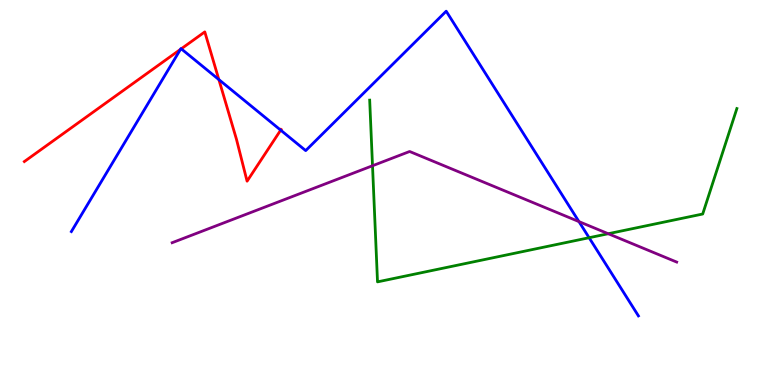[{'lines': ['blue', 'red'], 'intersections': [{'x': 2.33, 'y': 8.72}, {'x': 2.34, 'y': 8.73}, {'x': 2.82, 'y': 7.93}, {'x': 3.62, 'y': 6.62}]}, {'lines': ['green', 'red'], 'intersections': []}, {'lines': ['purple', 'red'], 'intersections': []}, {'lines': ['blue', 'green'], 'intersections': [{'x': 7.6, 'y': 3.83}]}, {'lines': ['blue', 'purple'], 'intersections': [{'x': 7.47, 'y': 4.24}]}, {'lines': ['green', 'purple'], 'intersections': [{'x': 4.81, 'y': 5.69}, {'x': 7.85, 'y': 3.93}]}]